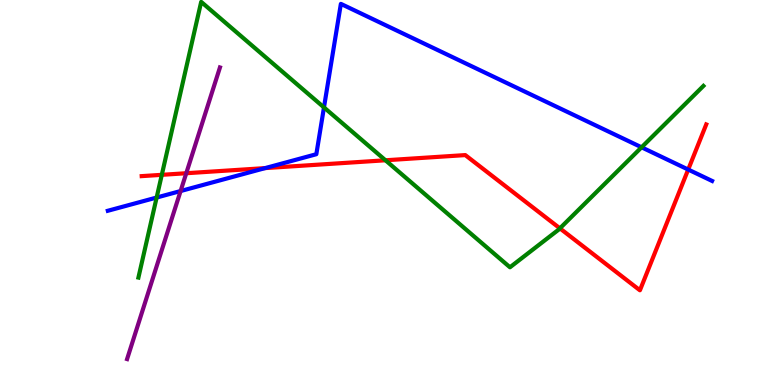[{'lines': ['blue', 'red'], 'intersections': [{'x': 3.42, 'y': 5.63}, {'x': 8.88, 'y': 5.6}]}, {'lines': ['green', 'red'], 'intersections': [{'x': 2.09, 'y': 5.46}, {'x': 4.97, 'y': 5.84}, {'x': 7.22, 'y': 4.07}]}, {'lines': ['purple', 'red'], 'intersections': [{'x': 2.4, 'y': 5.5}]}, {'lines': ['blue', 'green'], 'intersections': [{'x': 2.02, 'y': 4.87}, {'x': 4.18, 'y': 7.21}, {'x': 8.28, 'y': 6.17}]}, {'lines': ['blue', 'purple'], 'intersections': [{'x': 2.33, 'y': 5.04}]}, {'lines': ['green', 'purple'], 'intersections': []}]